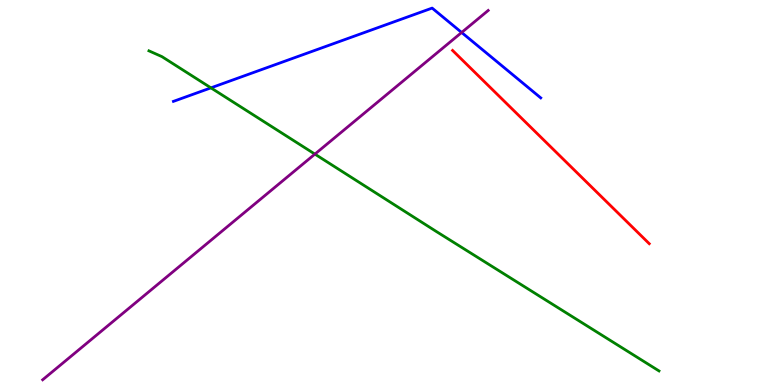[{'lines': ['blue', 'red'], 'intersections': []}, {'lines': ['green', 'red'], 'intersections': []}, {'lines': ['purple', 'red'], 'intersections': []}, {'lines': ['blue', 'green'], 'intersections': [{'x': 2.72, 'y': 7.72}]}, {'lines': ['blue', 'purple'], 'intersections': [{'x': 5.96, 'y': 9.16}]}, {'lines': ['green', 'purple'], 'intersections': [{'x': 4.06, 'y': 6.0}]}]